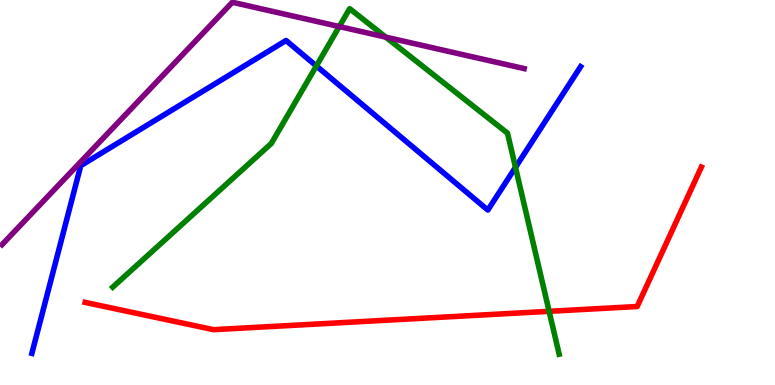[{'lines': ['blue', 'red'], 'intersections': []}, {'lines': ['green', 'red'], 'intersections': [{'x': 7.09, 'y': 1.91}]}, {'lines': ['purple', 'red'], 'intersections': []}, {'lines': ['blue', 'green'], 'intersections': [{'x': 4.08, 'y': 8.29}, {'x': 6.65, 'y': 5.65}]}, {'lines': ['blue', 'purple'], 'intersections': []}, {'lines': ['green', 'purple'], 'intersections': [{'x': 4.38, 'y': 9.31}, {'x': 4.98, 'y': 9.04}]}]